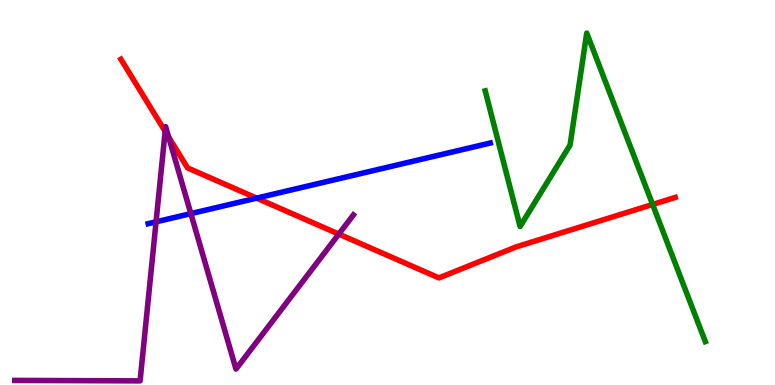[{'lines': ['blue', 'red'], 'intersections': [{'x': 3.31, 'y': 4.85}]}, {'lines': ['green', 'red'], 'intersections': [{'x': 8.42, 'y': 4.69}]}, {'lines': ['purple', 'red'], 'intersections': [{'x': 2.13, 'y': 6.59}, {'x': 2.18, 'y': 6.44}, {'x': 4.37, 'y': 3.92}]}, {'lines': ['blue', 'green'], 'intersections': []}, {'lines': ['blue', 'purple'], 'intersections': [{'x': 2.01, 'y': 4.24}, {'x': 2.46, 'y': 4.45}]}, {'lines': ['green', 'purple'], 'intersections': []}]